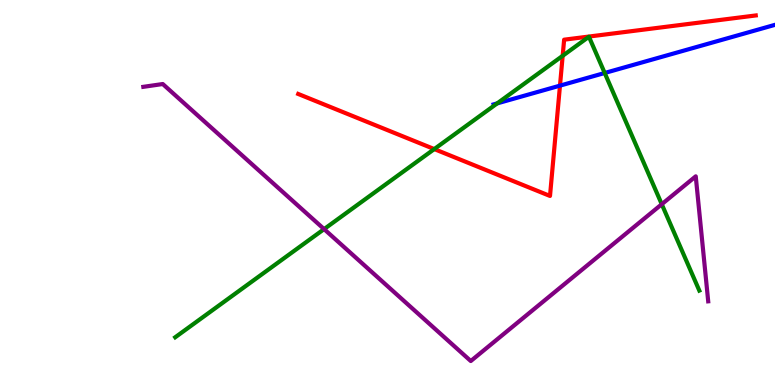[{'lines': ['blue', 'red'], 'intersections': [{'x': 7.23, 'y': 7.78}]}, {'lines': ['green', 'red'], 'intersections': [{'x': 5.6, 'y': 6.13}, {'x': 7.26, 'y': 8.55}]}, {'lines': ['purple', 'red'], 'intersections': []}, {'lines': ['blue', 'green'], 'intersections': [{'x': 6.42, 'y': 7.31}, {'x': 7.8, 'y': 8.1}]}, {'lines': ['blue', 'purple'], 'intersections': []}, {'lines': ['green', 'purple'], 'intersections': [{'x': 4.18, 'y': 4.05}, {'x': 8.54, 'y': 4.7}]}]